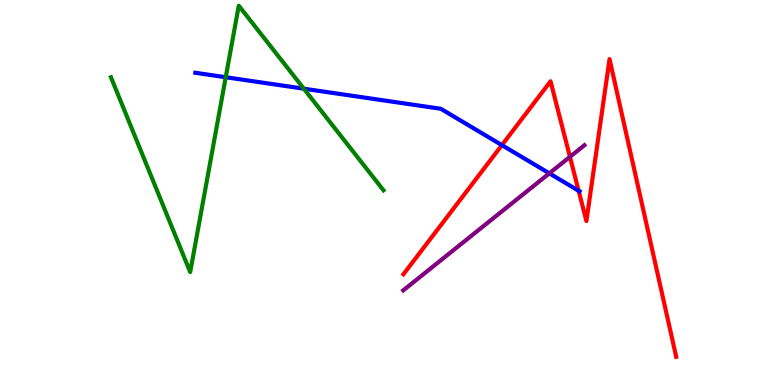[{'lines': ['blue', 'red'], 'intersections': [{'x': 6.48, 'y': 6.23}, {'x': 7.47, 'y': 5.04}]}, {'lines': ['green', 'red'], 'intersections': []}, {'lines': ['purple', 'red'], 'intersections': [{'x': 7.35, 'y': 5.93}]}, {'lines': ['blue', 'green'], 'intersections': [{'x': 2.91, 'y': 7.99}, {'x': 3.92, 'y': 7.7}]}, {'lines': ['blue', 'purple'], 'intersections': [{'x': 7.09, 'y': 5.5}]}, {'lines': ['green', 'purple'], 'intersections': []}]